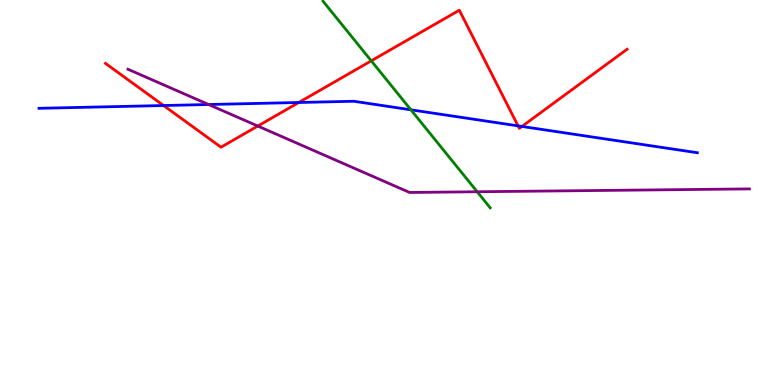[{'lines': ['blue', 'red'], 'intersections': [{'x': 2.11, 'y': 7.26}, {'x': 3.86, 'y': 7.34}, {'x': 6.68, 'y': 6.73}, {'x': 6.73, 'y': 6.72}]}, {'lines': ['green', 'red'], 'intersections': [{'x': 4.79, 'y': 8.42}]}, {'lines': ['purple', 'red'], 'intersections': [{'x': 3.33, 'y': 6.73}]}, {'lines': ['blue', 'green'], 'intersections': [{'x': 5.3, 'y': 7.15}]}, {'lines': ['blue', 'purple'], 'intersections': [{'x': 2.69, 'y': 7.29}]}, {'lines': ['green', 'purple'], 'intersections': [{'x': 6.16, 'y': 5.02}]}]